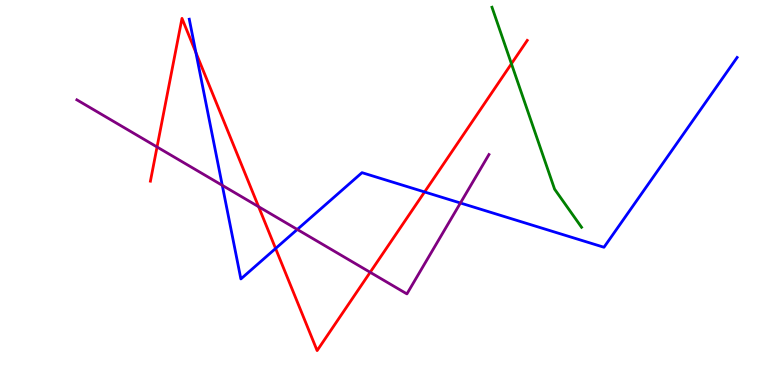[{'lines': ['blue', 'red'], 'intersections': [{'x': 2.53, 'y': 8.63}, {'x': 3.56, 'y': 3.55}, {'x': 5.48, 'y': 5.01}]}, {'lines': ['green', 'red'], 'intersections': [{'x': 6.6, 'y': 8.34}]}, {'lines': ['purple', 'red'], 'intersections': [{'x': 2.03, 'y': 6.18}, {'x': 3.34, 'y': 4.63}, {'x': 4.78, 'y': 2.93}]}, {'lines': ['blue', 'green'], 'intersections': []}, {'lines': ['blue', 'purple'], 'intersections': [{'x': 2.87, 'y': 5.19}, {'x': 3.84, 'y': 4.04}, {'x': 5.94, 'y': 4.73}]}, {'lines': ['green', 'purple'], 'intersections': []}]